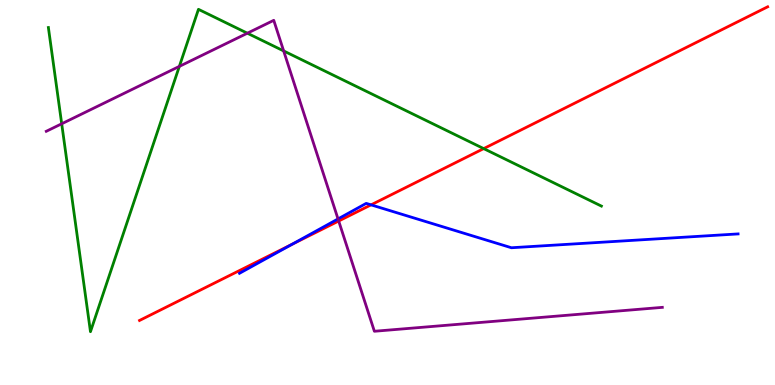[{'lines': ['blue', 'red'], 'intersections': [{'x': 3.77, 'y': 3.65}, {'x': 4.79, 'y': 4.68}]}, {'lines': ['green', 'red'], 'intersections': [{'x': 6.24, 'y': 6.14}]}, {'lines': ['purple', 'red'], 'intersections': [{'x': 4.37, 'y': 4.26}]}, {'lines': ['blue', 'green'], 'intersections': []}, {'lines': ['blue', 'purple'], 'intersections': [{'x': 4.36, 'y': 4.31}]}, {'lines': ['green', 'purple'], 'intersections': [{'x': 0.796, 'y': 6.78}, {'x': 2.31, 'y': 8.28}, {'x': 3.19, 'y': 9.14}, {'x': 3.66, 'y': 8.68}]}]